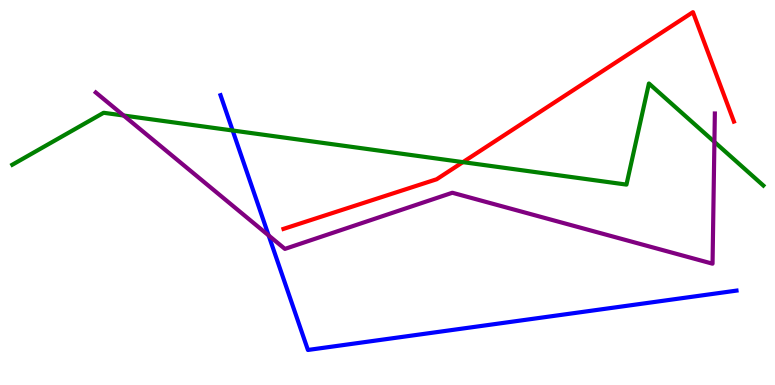[{'lines': ['blue', 'red'], 'intersections': []}, {'lines': ['green', 'red'], 'intersections': [{'x': 5.97, 'y': 5.79}]}, {'lines': ['purple', 'red'], 'intersections': []}, {'lines': ['blue', 'green'], 'intersections': [{'x': 3.0, 'y': 6.61}]}, {'lines': ['blue', 'purple'], 'intersections': [{'x': 3.47, 'y': 3.88}]}, {'lines': ['green', 'purple'], 'intersections': [{'x': 1.6, 'y': 7.0}, {'x': 9.22, 'y': 6.31}]}]